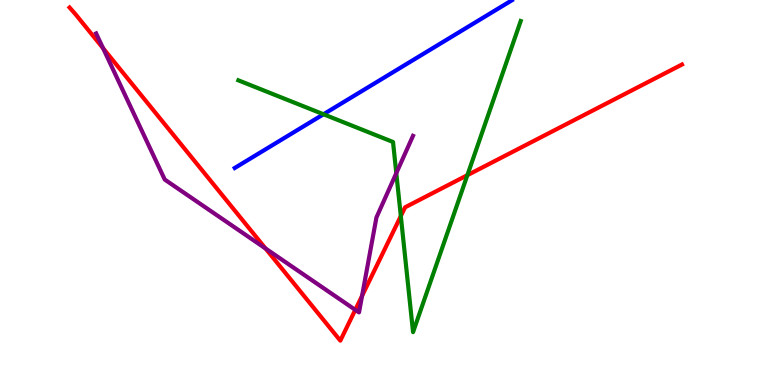[{'lines': ['blue', 'red'], 'intersections': []}, {'lines': ['green', 'red'], 'intersections': [{'x': 5.17, 'y': 4.39}, {'x': 6.03, 'y': 5.45}]}, {'lines': ['purple', 'red'], 'intersections': [{'x': 1.33, 'y': 8.75}, {'x': 3.43, 'y': 3.55}, {'x': 4.58, 'y': 1.95}, {'x': 4.67, 'y': 2.31}]}, {'lines': ['blue', 'green'], 'intersections': [{'x': 4.17, 'y': 7.03}]}, {'lines': ['blue', 'purple'], 'intersections': []}, {'lines': ['green', 'purple'], 'intersections': [{'x': 5.11, 'y': 5.5}]}]